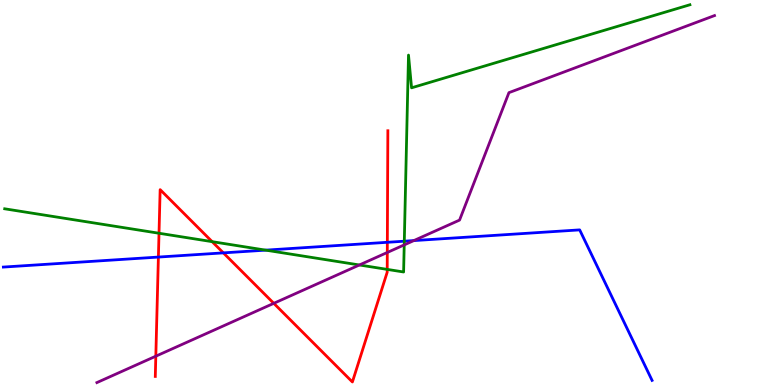[{'lines': ['blue', 'red'], 'intersections': [{'x': 2.04, 'y': 3.32}, {'x': 2.88, 'y': 3.43}, {'x': 5.0, 'y': 3.71}]}, {'lines': ['green', 'red'], 'intersections': [{'x': 2.05, 'y': 3.94}, {'x': 2.74, 'y': 3.72}, {'x': 5.0, 'y': 3.0}]}, {'lines': ['purple', 'red'], 'intersections': [{'x': 2.01, 'y': 0.748}, {'x': 3.53, 'y': 2.12}, {'x': 5.0, 'y': 3.44}]}, {'lines': ['blue', 'green'], 'intersections': [{'x': 3.43, 'y': 3.5}, {'x': 5.22, 'y': 3.74}]}, {'lines': ['blue', 'purple'], 'intersections': [{'x': 5.34, 'y': 3.75}]}, {'lines': ['green', 'purple'], 'intersections': [{'x': 4.64, 'y': 3.12}, {'x': 5.22, 'y': 3.64}]}]